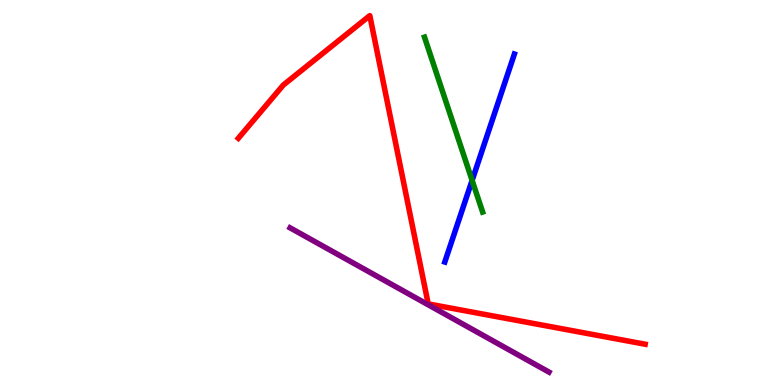[{'lines': ['blue', 'red'], 'intersections': []}, {'lines': ['green', 'red'], 'intersections': []}, {'lines': ['purple', 'red'], 'intersections': []}, {'lines': ['blue', 'green'], 'intersections': [{'x': 6.09, 'y': 5.31}]}, {'lines': ['blue', 'purple'], 'intersections': []}, {'lines': ['green', 'purple'], 'intersections': []}]